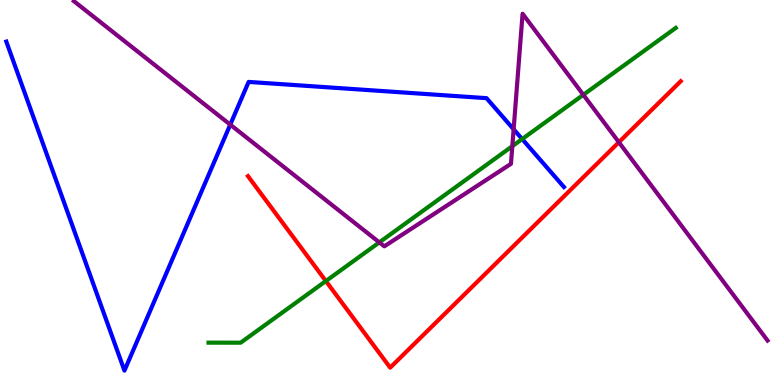[{'lines': ['blue', 'red'], 'intersections': []}, {'lines': ['green', 'red'], 'intersections': [{'x': 4.2, 'y': 2.7}]}, {'lines': ['purple', 'red'], 'intersections': [{'x': 7.99, 'y': 6.31}]}, {'lines': ['blue', 'green'], 'intersections': [{'x': 6.74, 'y': 6.39}]}, {'lines': ['blue', 'purple'], 'intersections': [{'x': 2.97, 'y': 6.76}, {'x': 6.63, 'y': 6.64}]}, {'lines': ['green', 'purple'], 'intersections': [{'x': 4.89, 'y': 3.7}, {'x': 6.61, 'y': 6.2}, {'x': 7.53, 'y': 7.54}]}]